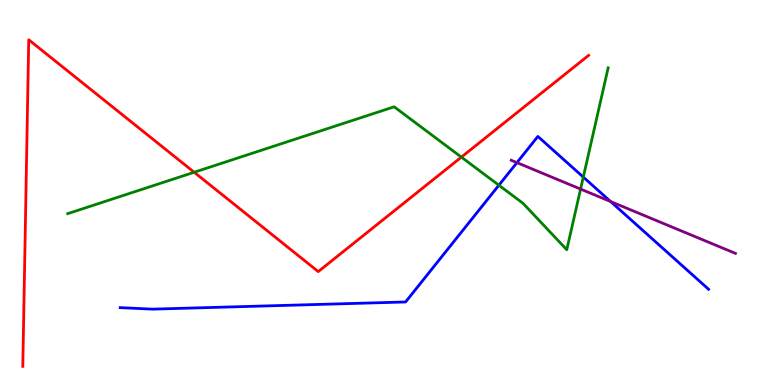[{'lines': ['blue', 'red'], 'intersections': []}, {'lines': ['green', 'red'], 'intersections': [{'x': 2.51, 'y': 5.53}, {'x': 5.95, 'y': 5.92}]}, {'lines': ['purple', 'red'], 'intersections': []}, {'lines': ['blue', 'green'], 'intersections': [{'x': 6.44, 'y': 5.19}, {'x': 7.53, 'y': 5.4}]}, {'lines': ['blue', 'purple'], 'intersections': [{'x': 6.67, 'y': 5.78}, {'x': 7.88, 'y': 4.77}]}, {'lines': ['green', 'purple'], 'intersections': [{'x': 7.49, 'y': 5.09}]}]